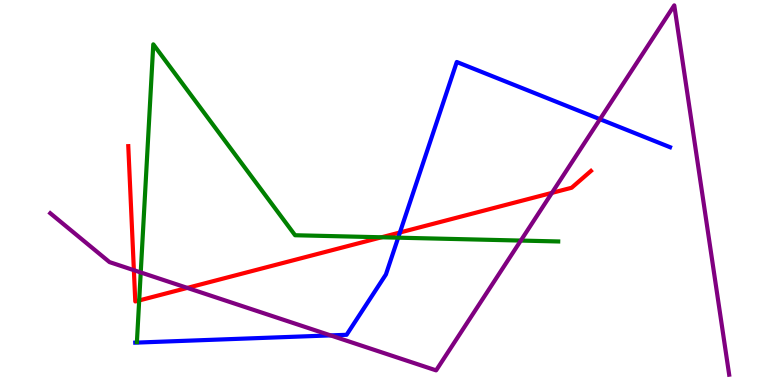[{'lines': ['blue', 'red'], 'intersections': [{'x': 5.16, 'y': 3.96}]}, {'lines': ['green', 'red'], 'intersections': [{'x': 1.8, 'y': 2.2}, {'x': 4.92, 'y': 3.84}]}, {'lines': ['purple', 'red'], 'intersections': [{'x': 1.73, 'y': 2.98}, {'x': 2.42, 'y': 2.52}, {'x': 7.12, 'y': 4.99}]}, {'lines': ['blue', 'green'], 'intersections': [{'x': 5.14, 'y': 3.83}]}, {'lines': ['blue', 'purple'], 'intersections': [{'x': 4.27, 'y': 1.29}, {'x': 7.74, 'y': 6.9}]}, {'lines': ['green', 'purple'], 'intersections': [{'x': 1.82, 'y': 2.92}, {'x': 6.72, 'y': 3.75}]}]